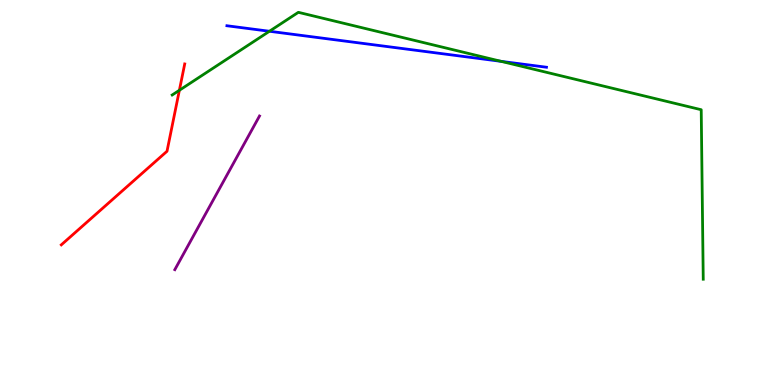[{'lines': ['blue', 'red'], 'intersections': []}, {'lines': ['green', 'red'], 'intersections': [{'x': 2.31, 'y': 7.66}]}, {'lines': ['purple', 'red'], 'intersections': []}, {'lines': ['blue', 'green'], 'intersections': [{'x': 3.48, 'y': 9.19}, {'x': 6.47, 'y': 8.41}]}, {'lines': ['blue', 'purple'], 'intersections': []}, {'lines': ['green', 'purple'], 'intersections': []}]